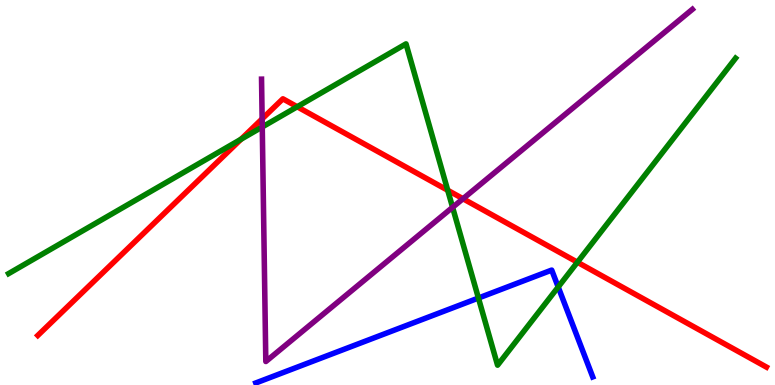[{'lines': ['blue', 'red'], 'intersections': []}, {'lines': ['green', 'red'], 'intersections': [{'x': 3.11, 'y': 6.38}, {'x': 3.83, 'y': 7.23}, {'x': 5.78, 'y': 5.06}, {'x': 7.45, 'y': 3.19}]}, {'lines': ['purple', 'red'], 'intersections': [{'x': 3.38, 'y': 6.91}, {'x': 5.97, 'y': 4.84}]}, {'lines': ['blue', 'green'], 'intersections': [{'x': 6.17, 'y': 2.26}, {'x': 7.2, 'y': 2.55}]}, {'lines': ['blue', 'purple'], 'intersections': []}, {'lines': ['green', 'purple'], 'intersections': [{'x': 3.38, 'y': 6.7}, {'x': 5.84, 'y': 4.61}]}]